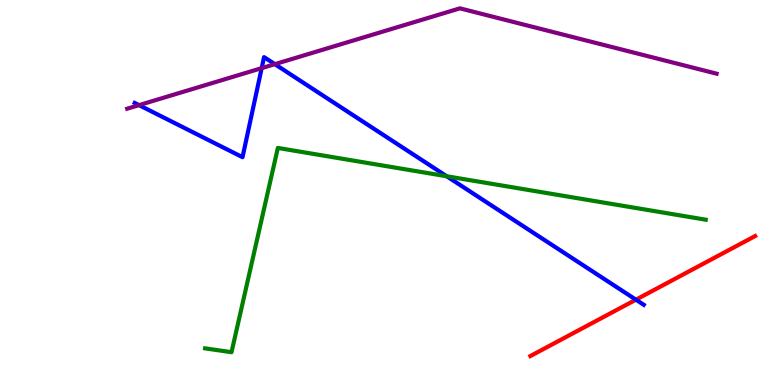[{'lines': ['blue', 'red'], 'intersections': [{'x': 8.21, 'y': 2.22}]}, {'lines': ['green', 'red'], 'intersections': []}, {'lines': ['purple', 'red'], 'intersections': []}, {'lines': ['blue', 'green'], 'intersections': [{'x': 5.76, 'y': 5.42}]}, {'lines': ['blue', 'purple'], 'intersections': [{'x': 1.79, 'y': 7.27}, {'x': 3.38, 'y': 8.23}, {'x': 3.55, 'y': 8.33}]}, {'lines': ['green', 'purple'], 'intersections': []}]